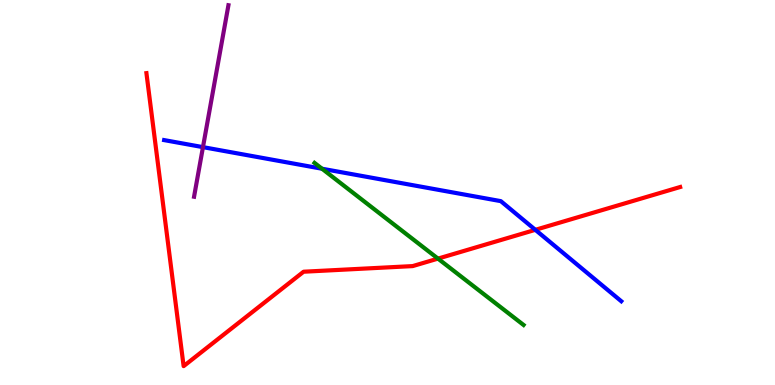[{'lines': ['blue', 'red'], 'intersections': [{'x': 6.91, 'y': 4.03}]}, {'lines': ['green', 'red'], 'intersections': [{'x': 5.65, 'y': 3.28}]}, {'lines': ['purple', 'red'], 'intersections': []}, {'lines': ['blue', 'green'], 'intersections': [{'x': 4.16, 'y': 5.62}]}, {'lines': ['blue', 'purple'], 'intersections': [{'x': 2.62, 'y': 6.18}]}, {'lines': ['green', 'purple'], 'intersections': []}]